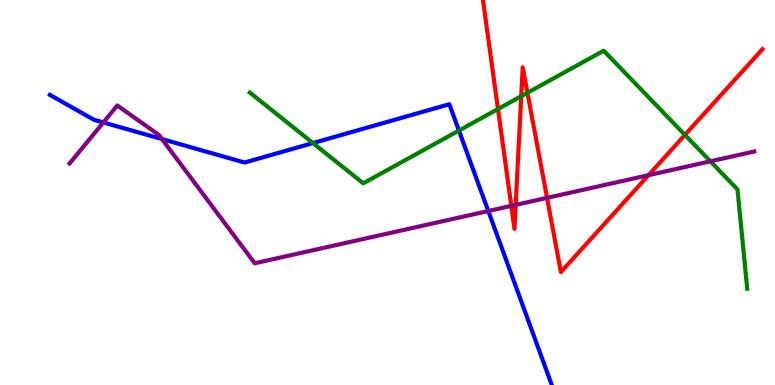[{'lines': ['blue', 'red'], 'intersections': []}, {'lines': ['green', 'red'], 'intersections': [{'x': 6.43, 'y': 7.17}, {'x': 6.73, 'y': 7.5}, {'x': 6.81, 'y': 7.59}, {'x': 8.84, 'y': 6.5}]}, {'lines': ['purple', 'red'], 'intersections': [{'x': 6.6, 'y': 4.65}, {'x': 6.65, 'y': 4.68}, {'x': 7.06, 'y': 4.86}, {'x': 8.37, 'y': 5.45}]}, {'lines': ['blue', 'green'], 'intersections': [{'x': 4.04, 'y': 6.28}, {'x': 5.92, 'y': 6.61}]}, {'lines': ['blue', 'purple'], 'intersections': [{'x': 1.33, 'y': 6.82}, {'x': 2.09, 'y': 6.39}, {'x': 6.3, 'y': 4.52}]}, {'lines': ['green', 'purple'], 'intersections': [{'x': 9.17, 'y': 5.81}]}]